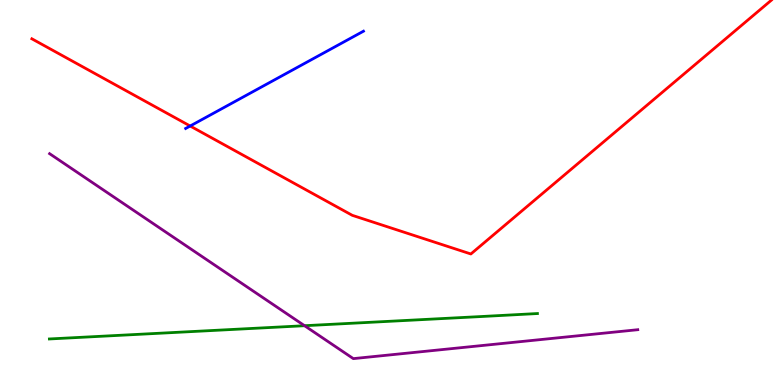[{'lines': ['blue', 'red'], 'intersections': [{'x': 2.45, 'y': 6.73}]}, {'lines': ['green', 'red'], 'intersections': []}, {'lines': ['purple', 'red'], 'intersections': []}, {'lines': ['blue', 'green'], 'intersections': []}, {'lines': ['blue', 'purple'], 'intersections': []}, {'lines': ['green', 'purple'], 'intersections': [{'x': 3.93, 'y': 1.54}]}]